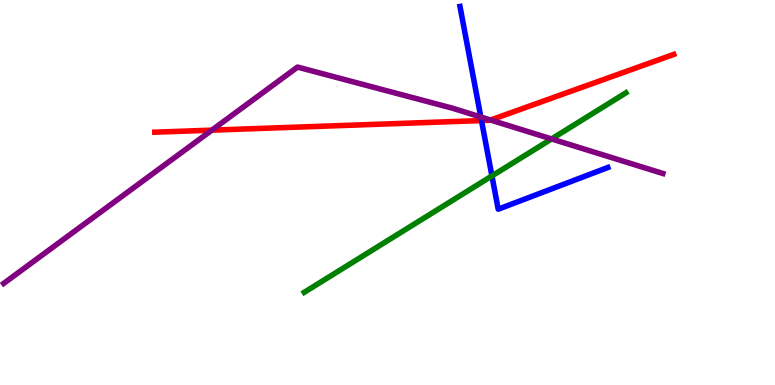[{'lines': ['blue', 'red'], 'intersections': [{'x': 6.21, 'y': 6.87}]}, {'lines': ['green', 'red'], 'intersections': []}, {'lines': ['purple', 'red'], 'intersections': [{'x': 2.73, 'y': 6.62}, {'x': 6.33, 'y': 6.88}]}, {'lines': ['blue', 'green'], 'intersections': [{'x': 6.35, 'y': 5.43}]}, {'lines': ['blue', 'purple'], 'intersections': [{'x': 6.2, 'y': 6.96}]}, {'lines': ['green', 'purple'], 'intersections': [{'x': 7.12, 'y': 6.39}]}]